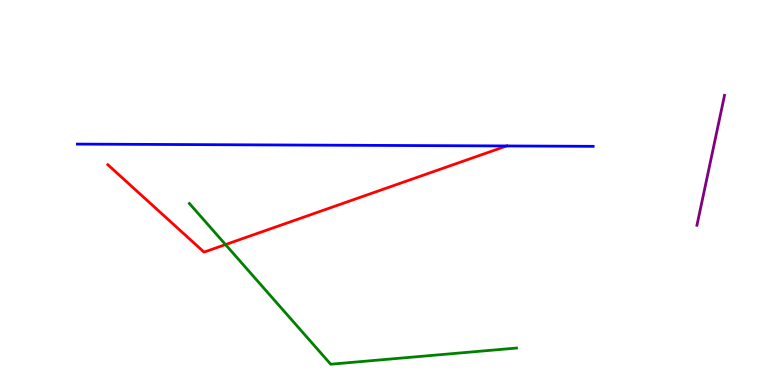[{'lines': ['blue', 'red'], 'intersections': [{'x': 6.54, 'y': 6.21}]}, {'lines': ['green', 'red'], 'intersections': [{'x': 2.91, 'y': 3.65}]}, {'lines': ['purple', 'red'], 'intersections': []}, {'lines': ['blue', 'green'], 'intersections': []}, {'lines': ['blue', 'purple'], 'intersections': []}, {'lines': ['green', 'purple'], 'intersections': []}]